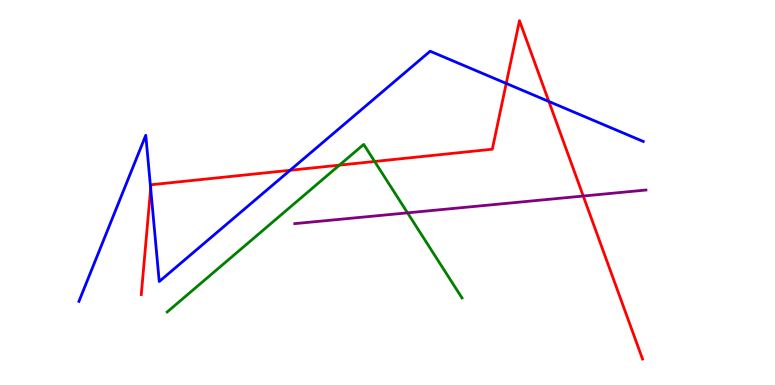[{'lines': ['blue', 'red'], 'intersections': [{'x': 1.94, 'y': 5.11}, {'x': 3.74, 'y': 5.58}, {'x': 6.53, 'y': 7.83}, {'x': 7.08, 'y': 7.36}]}, {'lines': ['green', 'red'], 'intersections': [{'x': 4.38, 'y': 5.71}, {'x': 4.83, 'y': 5.81}]}, {'lines': ['purple', 'red'], 'intersections': [{'x': 7.53, 'y': 4.91}]}, {'lines': ['blue', 'green'], 'intersections': []}, {'lines': ['blue', 'purple'], 'intersections': []}, {'lines': ['green', 'purple'], 'intersections': [{'x': 5.26, 'y': 4.47}]}]